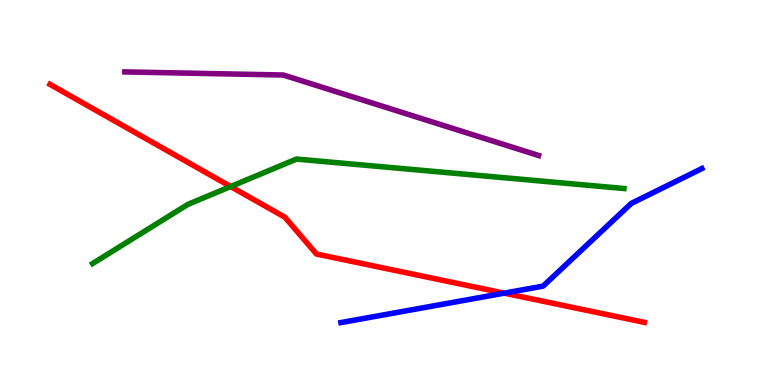[{'lines': ['blue', 'red'], 'intersections': [{'x': 6.51, 'y': 2.39}]}, {'lines': ['green', 'red'], 'intersections': [{'x': 2.98, 'y': 5.15}]}, {'lines': ['purple', 'red'], 'intersections': []}, {'lines': ['blue', 'green'], 'intersections': []}, {'lines': ['blue', 'purple'], 'intersections': []}, {'lines': ['green', 'purple'], 'intersections': []}]